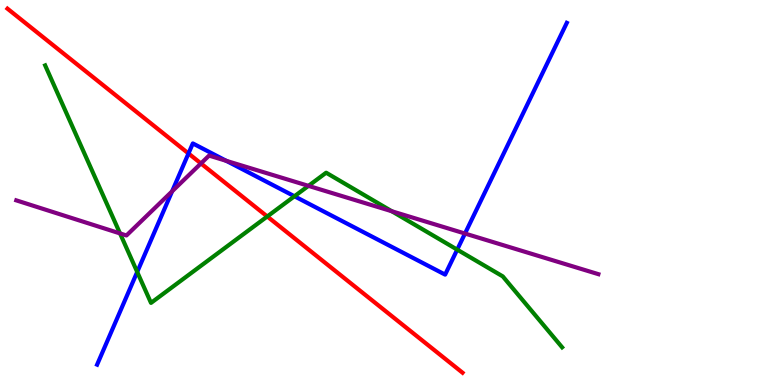[{'lines': ['blue', 'red'], 'intersections': [{'x': 2.43, 'y': 6.01}]}, {'lines': ['green', 'red'], 'intersections': [{'x': 3.45, 'y': 4.38}]}, {'lines': ['purple', 'red'], 'intersections': [{'x': 2.59, 'y': 5.75}]}, {'lines': ['blue', 'green'], 'intersections': [{'x': 1.77, 'y': 2.94}, {'x': 3.8, 'y': 4.9}, {'x': 5.9, 'y': 3.52}]}, {'lines': ['blue', 'purple'], 'intersections': [{'x': 2.22, 'y': 5.03}, {'x': 2.92, 'y': 5.82}, {'x': 6.0, 'y': 3.93}]}, {'lines': ['green', 'purple'], 'intersections': [{'x': 1.55, 'y': 3.94}, {'x': 3.98, 'y': 5.17}, {'x': 5.06, 'y': 4.51}]}]